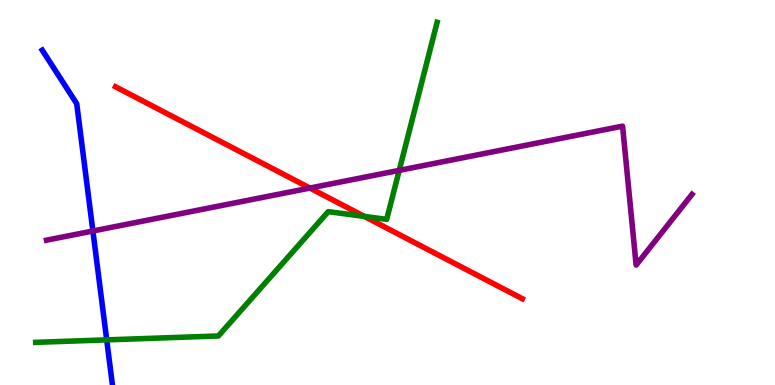[{'lines': ['blue', 'red'], 'intersections': []}, {'lines': ['green', 'red'], 'intersections': [{'x': 4.7, 'y': 4.38}]}, {'lines': ['purple', 'red'], 'intersections': [{'x': 4.0, 'y': 5.12}]}, {'lines': ['blue', 'green'], 'intersections': [{'x': 1.38, 'y': 1.17}]}, {'lines': ['blue', 'purple'], 'intersections': [{'x': 1.2, 'y': 4.0}]}, {'lines': ['green', 'purple'], 'intersections': [{'x': 5.15, 'y': 5.58}]}]